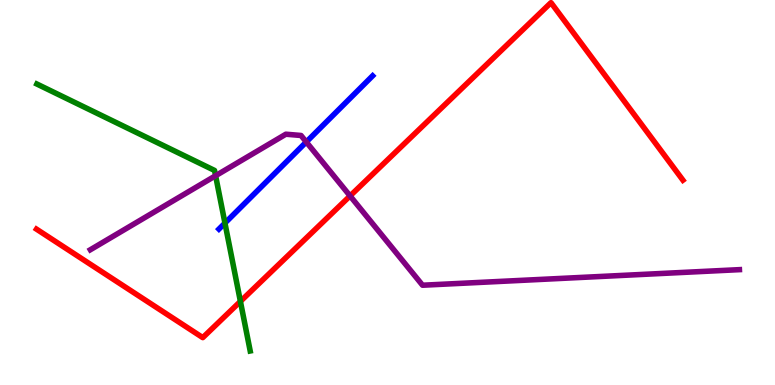[{'lines': ['blue', 'red'], 'intersections': []}, {'lines': ['green', 'red'], 'intersections': [{'x': 3.1, 'y': 2.17}]}, {'lines': ['purple', 'red'], 'intersections': [{'x': 4.52, 'y': 4.91}]}, {'lines': ['blue', 'green'], 'intersections': [{'x': 2.9, 'y': 4.21}]}, {'lines': ['blue', 'purple'], 'intersections': [{'x': 3.95, 'y': 6.31}]}, {'lines': ['green', 'purple'], 'intersections': [{'x': 2.78, 'y': 5.44}]}]